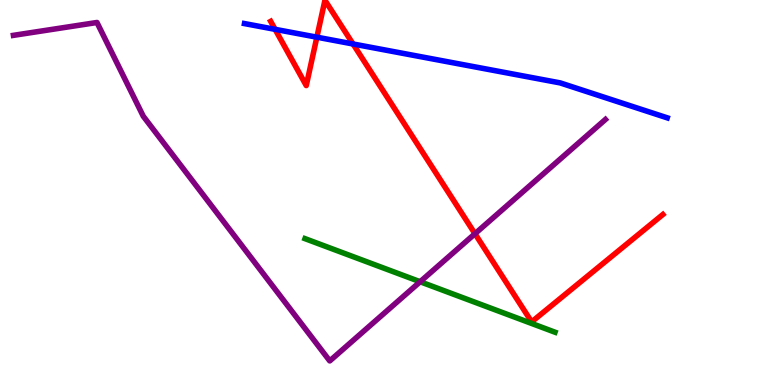[{'lines': ['blue', 'red'], 'intersections': [{'x': 3.55, 'y': 9.24}, {'x': 4.09, 'y': 9.03}, {'x': 4.56, 'y': 8.86}]}, {'lines': ['green', 'red'], 'intersections': []}, {'lines': ['purple', 'red'], 'intersections': [{'x': 6.13, 'y': 3.93}]}, {'lines': ['blue', 'green'], 'intersections': []}, {'lines': ['blue', 'purple'], 'intersections': []}, {'lines': ['green', 'purple'], 'intersections': [{'x': 5.42, 'y': 2.68}]}]